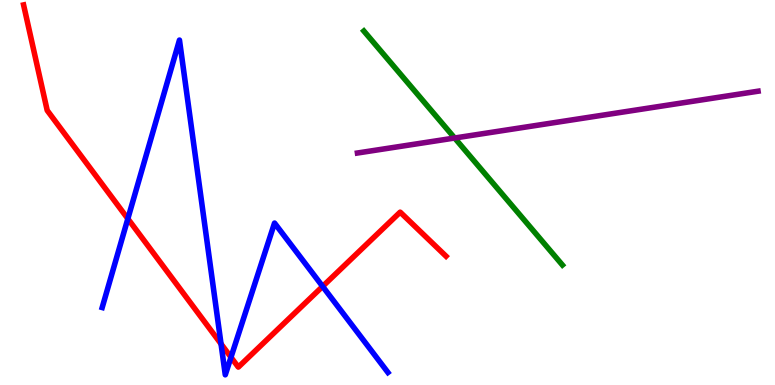[{'lines': ['blue', 'red'], 'intersections': [{'x': 1.65, 'y': 4.32}, {'x': 2.85, 'y': 1.07}, {'x': 2.98, 'y': 0.721}, {'x': 4.16, 'y': 2.56}]}, {'lines': ['green', 'red'], 'intersections': []}, {'lines': ['purple', 'red'], 'intersections': []}, {'lines': ['blue', 'green'], 'intersections': []}, {'lines': ['blue', 'purple'], 'intersections': []}, {'lines': ['green', 'purple'], 'intersections': [{'x': 5.87, 'y': 6.42}]}]